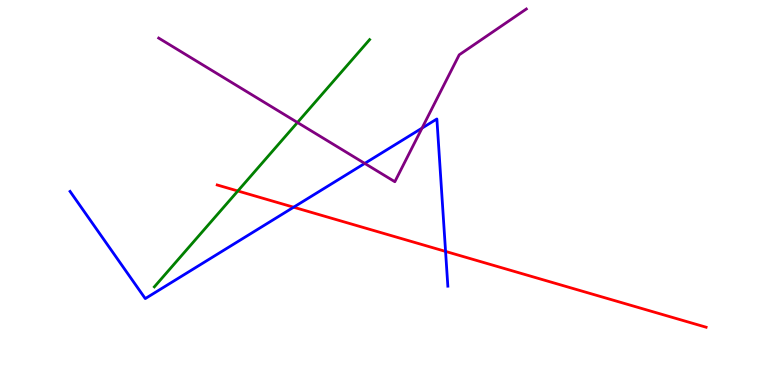[{'lines': ['blue', 'red'], 'intersections': [{'x': 3.79, 'y': 4.62}, {'x': 5.75, 'y': 3.47}]}, {'lines': ['green', 'red'], 'intersections': [{'x': 3.07, 'y': 5.04}]}, {'lines': ['purple', 'red'], 'intersections': []}, {'lines': ['blue', 'green'], 'intersections': []}, {'lines': ['blue', 'purple'], 'intersections': [{'x': 4.71, 'y': 5.76}, {'x': 5.45, 'y': 6.67}]}, {'lines': ['green', 'purple'], 'intersections': [{'x': 3.84, 'y': 6.82}]}]